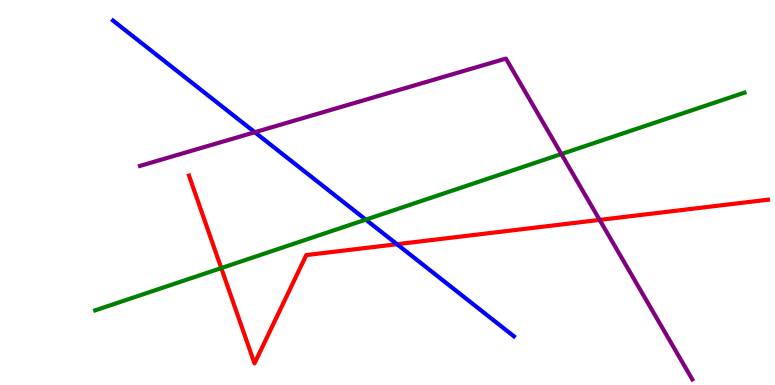[{'lines': ['blue', 'red'], 'intersections': [{'x': 5.12, 'y': 3.66}]}, {'lines': ['green', 'red'], 'intersections': [{'x': 2.85, 'y': 3.04}]}, {'lines': ['purple', 'red'], 'intersections': [{'x': 7.74, 'y': 4.29}]}, {'lines': ['blue', 'green'], 'intersections': [{'x': 4.72, 'y': 4.3}]}, {'lines': ['blue', 'purple'], 'intersections': [{'x': 3.29, 'y': 6.57}]}, {'lines': ['green', 'purple'], 'intersections': [{'x': 7.24, 'y': 6.0}]}]